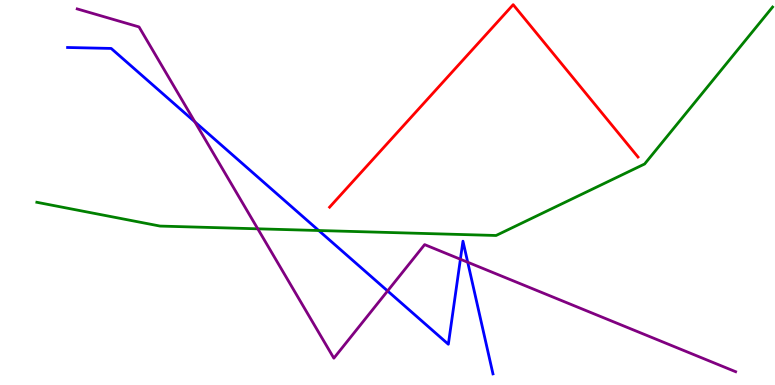[{'lines': ['blue', 'red'], 'intersections': []}, {'lines': ['green', 'red'], 'intersections': []}, {'lines': ['purple', 'red'], 'intersections': []}, {'lines': ['blue', 'green'], 'intersections': [{'x': 4.11, 'y': 4.01}]}, {'lines': ['blue', 'purple'], 'intersections': [{'x': 2.51, 'y': 6.84}, {'x': 5.0, 'y': 2.44}, {'x': 5.94, 'y': 3.27}, {'x': 6.04, 'y': 3.19}]}, {'lines': ['green', 'purple'], 'intersections': [{'x': 3.33, 'y': 4.06}]}]